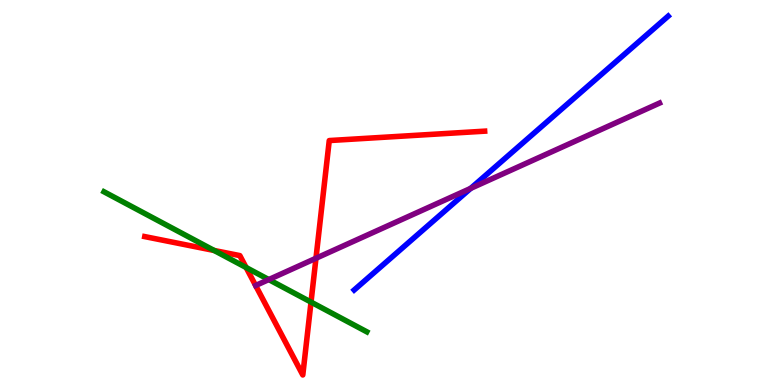[{'lines': ['blue', 'red'], 'intersections': []}, {'lines': ['green', 'red'], 'intersections': [{'x': 2.76, 'y': 3.49}, {'x': 3.18, 'y': 3.05}, {'x': 4.01, 'y': 2.15}]}, {'lines': ['purple', 'red'], 'intersections': [{'x': 4.08, 'y': 3.29}]}, {'lines': ['blue', 'green'], 'intersections': []}, {'lines': ['blue', 'purple'], 'intersections': [{'x': 6.07, 'y': 5.11}]}, {'lines': ['green', 'purple'], 'intersections': [{'x': 3.47, 'y': 2.74}]}]